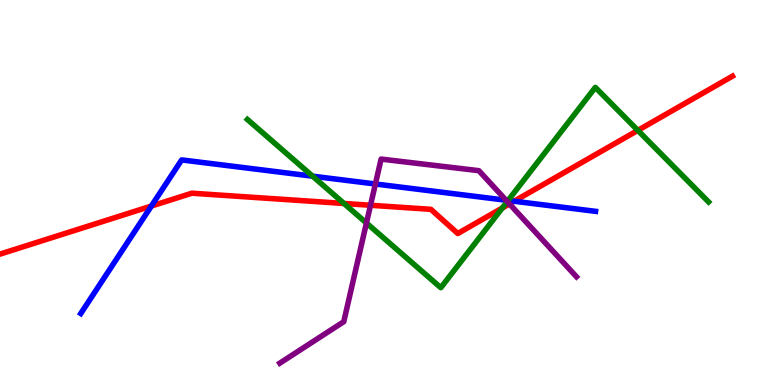[{'lines': ['blue', 'red'], 'intersections': [{'x': 1.95, 'y': 4.65}, {'x': 6.63, 'y': 4.77}]}, {'lines': ['green', 'red'], 'intersections': [{'x': 4.44, 'y': 4.72}, {'x': 6.48, 'y': 4.6}, {'x': 8.23, 'y': 6.61}]}, {'lines': ['purple', 'red'], 'intersections': [{'x': 4.78, 'y': 4.67}, {'x': 6.57, 'y': 4.7}]}, {'lines': ['blue', 'green'], 'intersections': [{'x': 4.03, 'y': 5.42}, {'x': 6.56, 'y': 4.79}]}, {'lines': ['blue', 'purple'], 'intersections': [{'x': 4.84, 'y': 5.22}, {'x': 6.53, 'y': 4.8}]}, {'lines': ['green', 'purple'], 'intersections': [{'x': 4.73, 'y': 4.21}, {'x': 6.55, 'y': 4.77}]}]